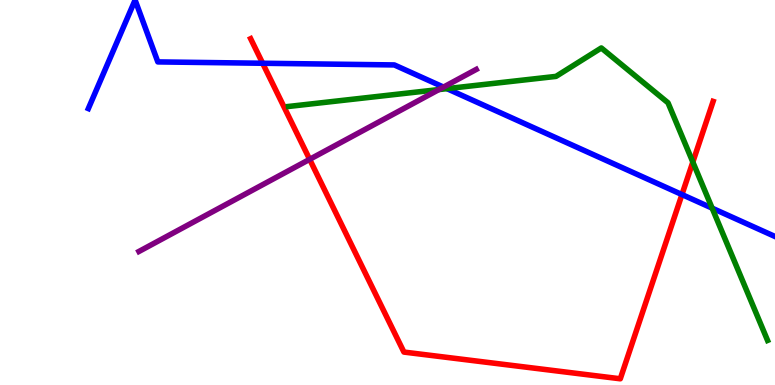[{'lines': ['blue', 'red'], 'intersections': [{'x': 3.39, 'y': 8.36}, {'x': 8.8, 'y': 4.95}]}, {'lines': ['green', 'red'], 'intersections': [{'x': 8.94, 'y': 5.79}]}, {'lines': ['purple', 'red'], 'intersections': [{'x': 4.0, 'y': 5.86}]}, {'lines': ['blue', 'green'], 'intersections': [{'x': 5.77, 'y': 7.7}, {'x': 9.19, 'y': 4.59}]}, {'lines': ['blue', 'purple'], 'intersections': [{'x': 5.72, 'y': 7.74}]}, {'lines': ['green', 'purple'], 'intersections': [{'x': 5.66, 'y': 7.67}]}]